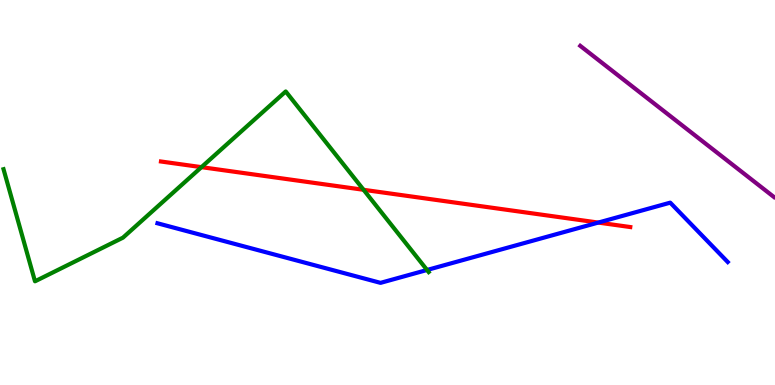[{'lines': ['blue', 'red'], 'intersections': [{'x': 7.72, 'y': 4.22}]}, {'lines': ['green', 'red'], 'intersections': [{'x': 2.6, 'y': 5.66}, {'x': 4.69, 'y': 5.07}]}, {'lines': ['purple', 'red'], 'intersections': []}, {'lines': ['blue', 'green'], 'intersections': [{'x': 5.51, 'y': 2.99}]}, {'lines': ['blue', 'purple'], 'intersections': []}, {'lines': ['green', 'purple'], 'intersections': []}]